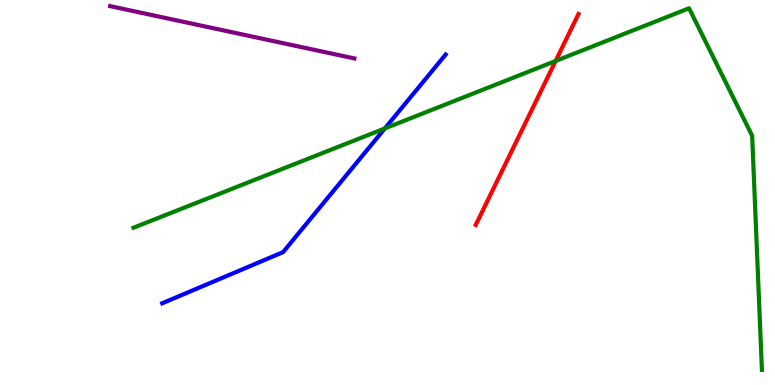[{'lines': ['blue', 'red'], 'intersections': []}, {'lines': ['green', 'red'], 'intersections': [{'x': 7.17, 'y': 8.42}]}, {'lines': ['purple', 'red'], 'intersections': []}, {'lines': ['blue', 'green'], 'intersections': [{'x': 4.97, 'y': 6.66}]}, {'lines': ['blue', 'purple'], 'intersections': []}, {'lines': ['green', 'purple'], 'intersections': []}]